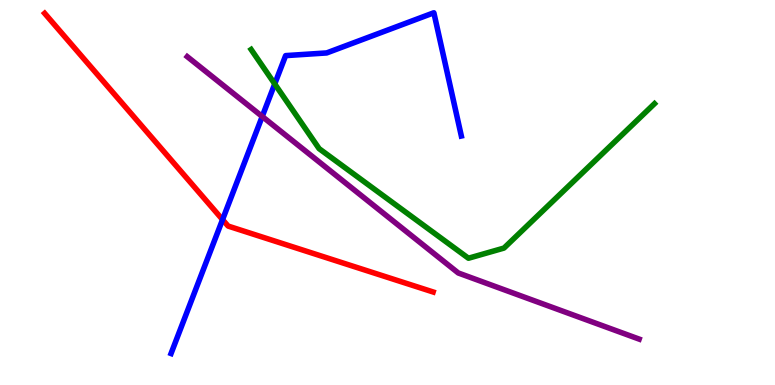[{'lines': ['blue', 'red'], 'intersections': [{'x': 2.87, 'y': 4.3}]}, {'lines': ['green', 'red'], 'intersections': []}, {'lines': ['purple', 'red'], 'intersections': []}, {'lines': ['blue', 'green'], 'intersections': [{'x': 3.55, 'y': 7.82}]}, {'lines': ['blue', 'purple'], 'intersections': [{'x': 3.38, 'y': 6.97}]}, {'lines': ['green', 'purple'], 'intersections': []}]